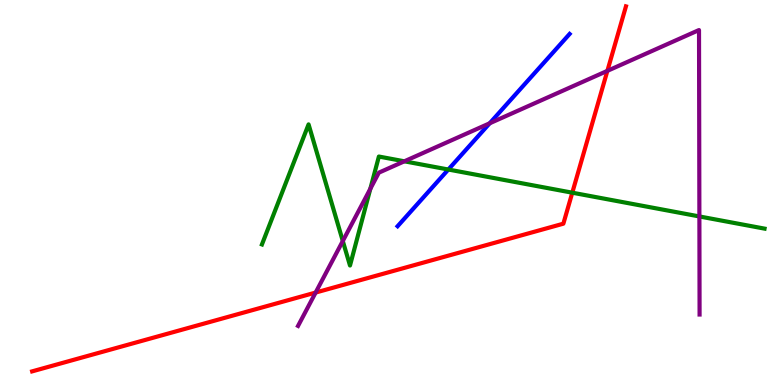[{'lines': ['blue', 'red'], 'intersections': []}, {'lines': ['green', 'red'], 'intersections': [{'x': 7.38, 'y': 4.99}]}, {'lines': ['purple', 'red'], 'intersections': [{'x': 4.07, 'y': 2.4}, {'x': 7.84, 'y': 8.16}]}, {'lines': ['blue', 'green'], 'intersections': [{'x': 5.78, 'y': 5.6}]}, {'lines': ['blue', 'purple'], 'intersections': [{'x': 6.32, 'y': 6.8}]}, {'lines': ['green', 'purple'], 'intersections': [{'x': 4.42, 'y': 3.74}, {'x': 4.78, 'y': 5.1}, {'x': 5.22, 'y': 5.81}, {'x': 9.02, 'y': 4.38}]}]